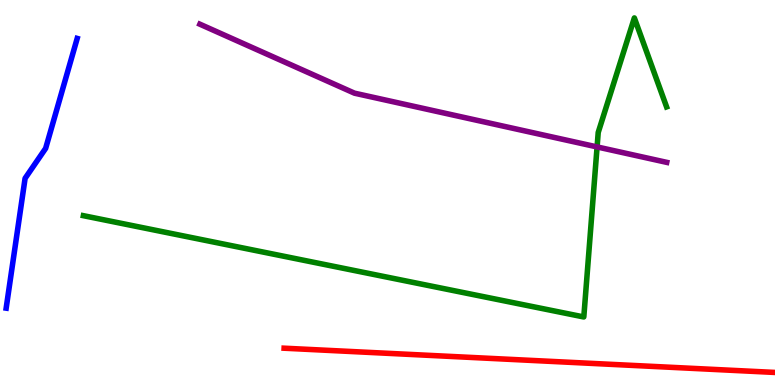[{'lines': ['blue', 'red'], 'intersections': []}, {'lines': ['green', 'red'], 'intersections': []}, {'lines': ['purple', 'red'], 'intersections': []}, {'lines': ['blue', 'green'], 'intersections': []}, {'lines': ['blue', 'purple'], 'intersections': []}, {'lines': ['green', 'purple'], 'intersections': [{'x': 7.7, 'y': 6.18}]}]